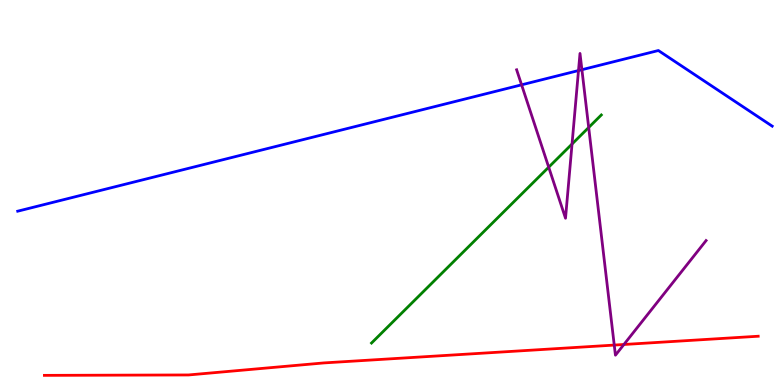[{'lines': ['blue', 'red'], 'intersections': []}, {'lines': ['green', 'red'], 'intersections': []}, {'lines': ['purple', 'red'], 'intersections': [{'x': 7.93, 'y': 1.04}, {'x': 8.05, 'y': 1.05}]}, {'lines': ['blue', 'green'], 'intersections': []}, {'lines': ['blue', 'purple'], 'intersections': [{'x': 6.73, 'y': 7.8}, {'x': 7.46, 'y': 8.17}, {'x': 7.51, 'y': 8.19}]}, {'lines': ['green', 'purple'], 'intersections': [{'x': 7.08, 'y': 5.66}, {'x': 7.38, 'y': 6.26}, {'x': 7.6, 'y': 6.69}]}]